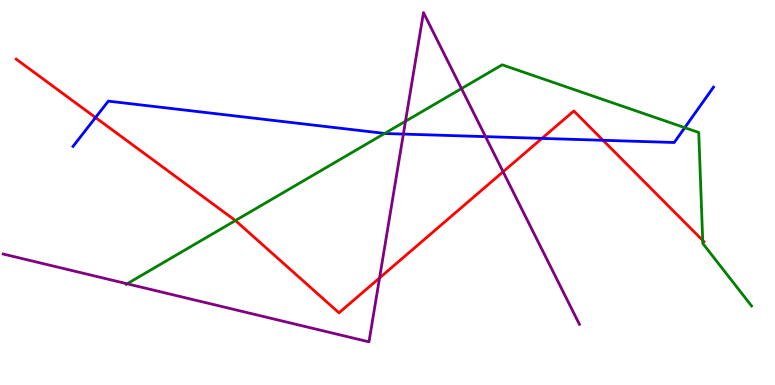[{'lines': ['blue', 'red'], 'intersections': [{'x': 1.23, 'y': 6.95}, {'x': 6.99, 'y': 6.41}, {'x': 7.78, 'y': 6.36}]}, {'lines': ['green', 'red'], 'intersections': [{'x': 3.04, 'y': 4.27}, {'x': 9.07, 'y': 3.75}]}, {'lines': ['purple', 'red'], 'intersections': [{'x': 4.9, 'y': 2.78}, {'x': 6.49, 'y': 5.54}]}, {'lines': ['blue', 'green'], 'intersections': [{'x': 4.96, 'y': 6.53}, {'x': 8.84, 'y': 6.68}]}, {'lines': ['blue', 'purple'], 'intersections': [{'x': 5.2, 'y': 6.52}, {'x': 6.26, 'y': 6.45}]}, {'lines': ['green', 'purple'], 'intersections': [{'x': 1.64, 'y': 2.63}, {'x': 5.23, 'y': 6.85}, {'x': 5.95, 'y': 7.7}]}]